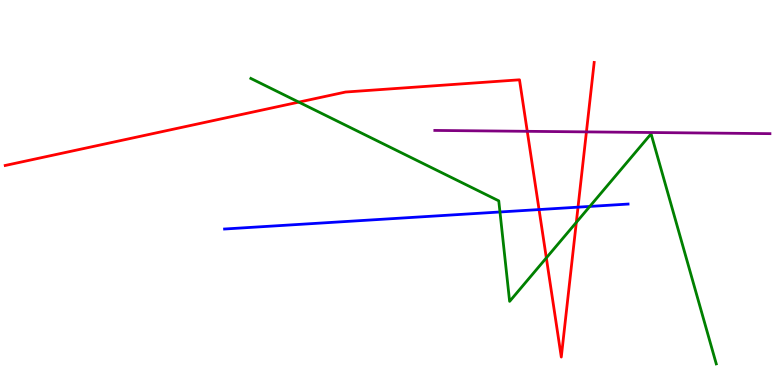[{'lines': ['blue', 'red'], 'intersections': [{'x': 6.96, 'y': 4.56}, {'x': 7.46, 'y': 4.62}]}, {'lines': ['green', 'red'], 'intersections': [{'x': 3.86, 'y': 7.35}, {'x': 7.05, 'y': 3.3}, {'x': 7.44, 'y': 4.22}]}, {'lines': ['purple', 'red'], 'intersections': [{'x': 6.8, 'y': 6.59}, {'x': 7.57, 'y': 6.57}]}, {'lines': ['blue', 'green'], 'intersections': [{'x': 6.45, 'y': 4.49}, {'x': 7.61, 'y': 4.64}]}, {'lines': ['blue', 'purple'], 'intersections': []}, {'lines': ['green', 'purple'], 'intersections': []}]